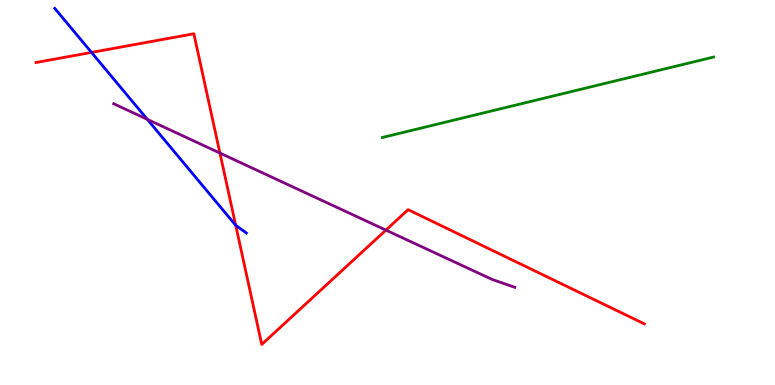[{'lines': ['blue', 'red'], 'intersections': [{'x': 1.18, 'y': 8.64}, {'x': 3.04, 'y': 4.15}]}, {'lines': ['green', 'red'], 'intersections': []}, {'lines': ['purple', 'red'], 'intersections': [{'x': 2.84, 'y': 6.02}, {'x': 4.98, 'y': 4.02}]}, {'lines': ['blue', 'green'], 'intersections': []}, {'lines': ['blue', 'purple'], 'intersections': [{'x': 1.9, 'y': 6.9}]}, {'lines': ['green', 'purple'], 'intersections': []}]